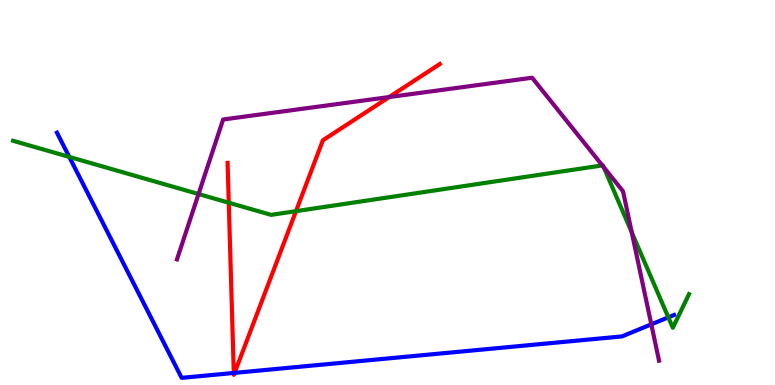[{'lines': ['blue', 'red'], 'intersections': [{'x': 3.02, 'y': 0.313}, {'x': 3.03, 'y': 0.315}]}, {'lines': ['green', 'red'], 'intersections': [{'x': 2.95, 'y': 4.73}, {'x': 3.82, 'y': 4.52}]}, {'lines': ['purple', 'red'], 'intersections': [{'x': 5.02, 'y': 7.48}]}, {'lines': ['blue', 'green'], 'intersections': [{'x': 0.894, 'y': 5.92}, {'x': 8.62, 'y': 1.76}]}, {'lines': ['blue', 'purple'], 'intersections': [{'x': 8.4, 'y': 1.58}]}, {'lines': ['green', 'purple'], 'intersections': [{'x': 2.56, 'y': 4.96}, {'x': 7.77, 'y': 5.7}, {'x': 7.79, 'y': 5.66}, {'x': 8.15, 'y': 3.97}]}]